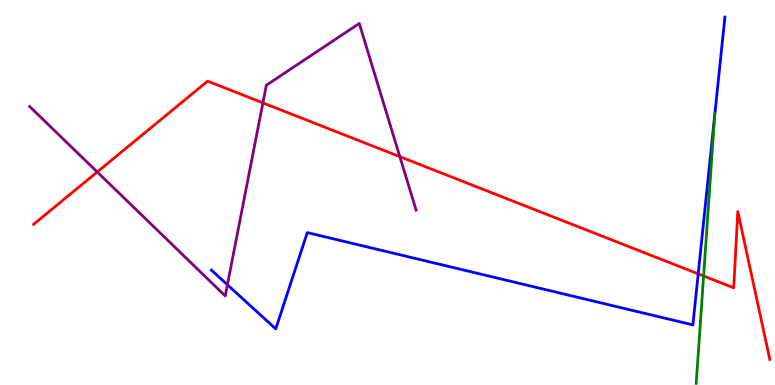[{'lines': ['blue', 'red'], 'intersections': [{'x': 9.01, 'y': 2.89}]}, {'lines': ['green', 'red'], 'intersections': [{'x': 9.08, 'y': 2.83}]}, {'lines': ['purple', 'red'], 'intersections': [{'x': 1.25, 'y': 5.53}, {'x': 3.39, 'y': 7.33}, {'x': 5.16, 'y': 5.93}]}, {'lines': ['blue', 'green'], 'intersections': [{'x': 9.22, 'y': 7.0}]}, {'lines': ['blue', 'purple'], 'intersections': [{'x': 2.93, 'y': 2.6}]}, {'lines': ['green', 'purple'], 'intersections': []}]